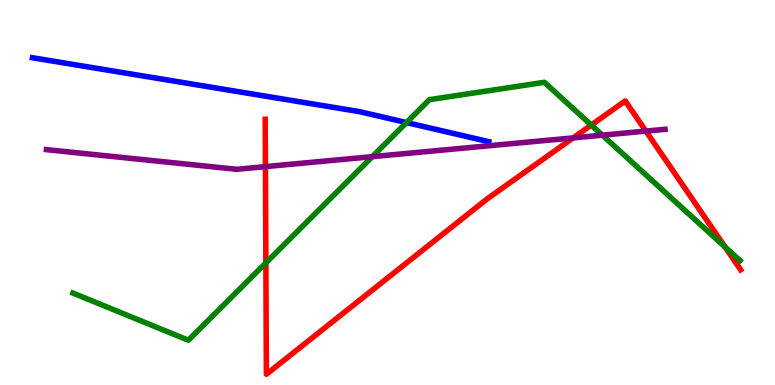[{'lines': ['blue', 'red'], 'intersections': []}, {'lines': ['green', 'red'], 'intersections': [{'x': 3.43, 'y': 3.17}, {'x': 7.63, 'y': 6.75}, {'x': 9.36, 'y': 3.58}]}, {'lines': ['purple', 'red'], 'intersections': [{'x': 3.42, 'y': 5.67}, {'x': 7.4, 'y': 6.42}, {'x': 8.33, 'y': 6.59}]}, {'lines': ['blue', 'green'], 'intersections': [{'x': 5.25, 'y': 6.82}]}, {'lines': ['blue', 'purple'], 'intersections': []}, {'lines': ['green', 'purple'], 'intersections': [{'x': 4.8, 'y': 5.93}, {'x': 7.77, 'y': 6.49}]}]